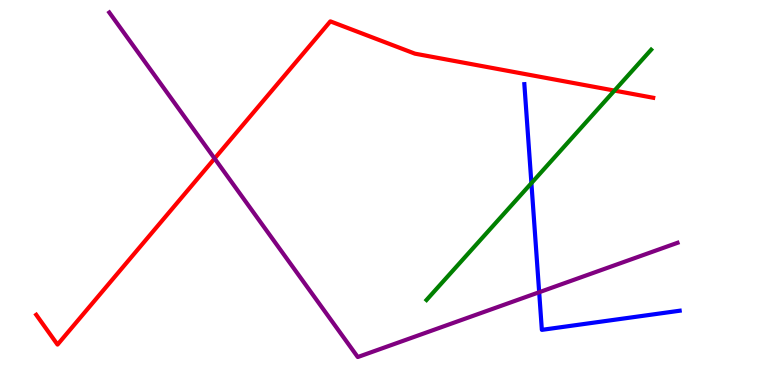[{'lines': ['blue', 'red'], 'intersections': []}, {'lines': ['green', 'red'], 'intersections': [{'x': 7.93, 'y': 7.65}]}, {'lines': ['purple', 'red'], 'intersections': [{'x': 2.77, 'y': 5.88}]}, {'lines': ['blue', 'green'], 'intersections': [{'x': 6.86, 'y': 5.24}]}, {'lines': ['blue', 'purple'], 'intersections': [{'x': 6.96, 'y': 2.41}]}, {'lines': ['green', 'purple'], 'intersections': []}]